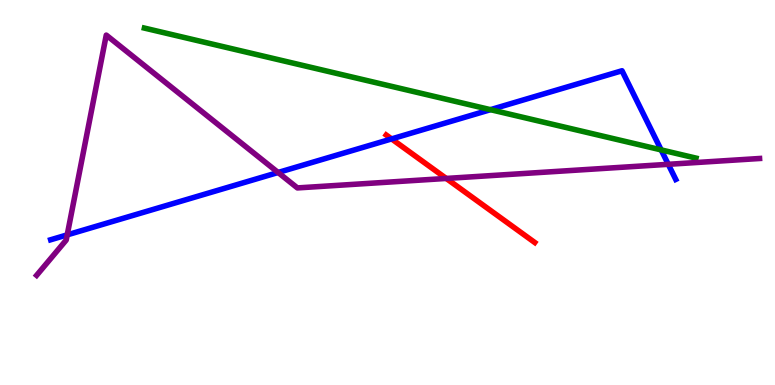[{'lines': ['blue', 'red'], 'intersections': [{'x': 5.05, 'y': 6.39}]}, {'lines': ['green', 'red'], 'intersections': []}, {'lines': ['purple', 'red'], 'intersections': [{'x': 5.76, 'y': 5.37}]}, {'lines': ['blue', 'green'], 'intersections': [{'x': 6.33, 'y': 7.15}, {'x': 8.53, 'y': 6.11}]}, {'lines': ['blue', 'purple'], 'intersections': [{'x': 0.867, 'y': 3.9}, {'x': 3.59, 'y': 5.52}, {'x': 8.62, 'y': 5.73}]}, {'lines': ['green', 'purple'], 'intersections': []}]